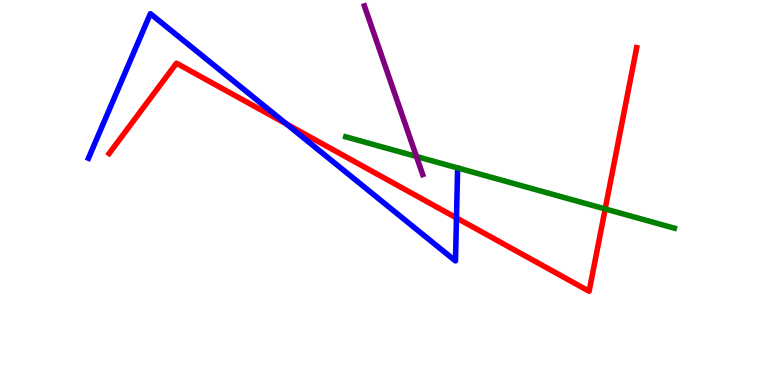[{'lines': ['blue', 'red'], 'intersections': [{'x': 3.7, 'y': 6.78}, {'x': 5.89, 'y': 4.34}]}, {'lines': ['green', 'red'], 'intersections': [{'x': 7.81, 'y': 4.57}]}, {'lines': ['purple', 'red'], 'intersections': []}, {'lines': ['blue', 'green'], 'intersections': []}, {'lines': ['blue', 'purple'], 'intersections': []}, {'lines': ['green', 'purple'], 'intersections': [{'x': 5.37, 'y': 5.94}]}]